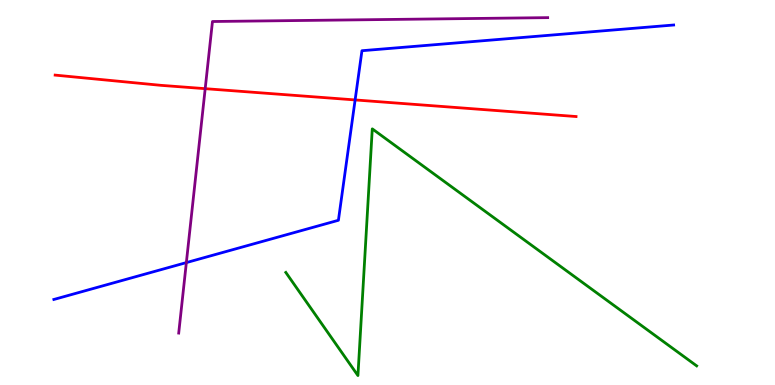[{'lines': ['blue', 'red'], 'intersections': [{'x': 4.58, 'y': 7.4}]}, {'lines': ['green', 'red'], 'intersections': []}, {'lines': ['purple', 'red'], 'intersections': [{'x': 2.65, 'y': 7.7}]}, {'lines': ['blue', 'green'], 'intersections': []}, {'lines': ['blue', 'purple'], 'intersections': [{'x': 2.4, 'y': 3.18}]}, {'lines': ['green', 'purple'], 'intersections': []}]